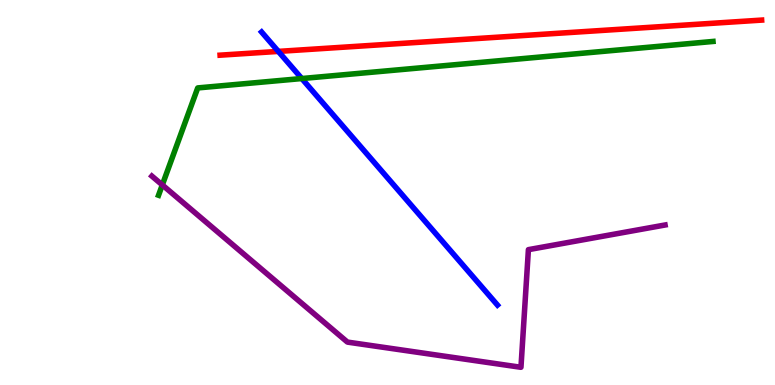[{'lines': ['blue', 'red'], 'intersections': [{'x': 3.59, 'y': 8.66}]}, {'lines': ['green', 'red'], 'intersections': []}, {'lines': ['purple', 'red'], 'intersections': []}, {'lines': ['blue', 'green'], 'intersections': [{'x': 3.89, 'y': 7.96}]}, {'lines': ['blue', 'purple'], 'intersections': []}, {'lines': ['green', 'purple'], 'intersections': [{'x': 2.09, 'y': 5.2}]}]